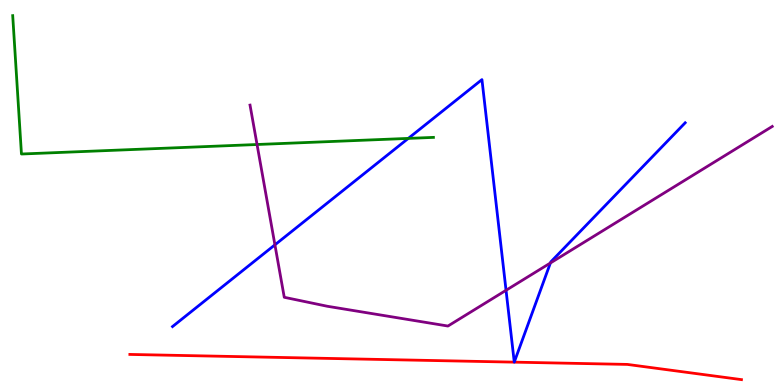[{'lines': ['blue', 'red'], 'intersections': []}, {'lines': ['green', 'red'], 'intersections': []}, {'lines': ['purple', 'red'], 'intersections': []}, {'lines': ['blue', 'green'], 'intersections': [{'x': 5.27, 'y': 6.41}]}, {'lines': ['blue', 'purple'], 'intersections': [{'x': 3.55, 'y': 3.64}, {'x': 6.53, 'y': 2.46}, {'x': 7.1, 'y': 3.17}]}, {'lines': ['green', 'purple'], 'intersections': [{'x': 3.32, 'y': 6.25}]}]